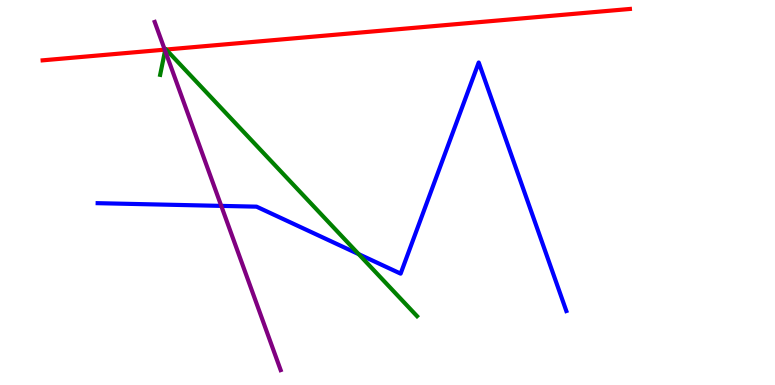[{'lines': ['blue', 'red'], 'intersections': []}, {'lines': ['green', 'red'], 'intersections': [{'x': 2.13, 'y': 8.71}, {'x': 2.14, 'y': 8.71}]}, {'lines': ['purple', 'red'], 'intersections': [{'x': 2.13, 'y': 8.71}]}, {'lines': ['blue', 'green'], 'intersections': [{'x': 4.63, 'y': 3.4}]}, {'lines': ['blue', 'purple'], 'intersections': [{'x': 2.85, 'y': 4.65}]}, {'lines': ['green', 'purple'], 'intersections': [{'x': 2.13, 'y': 8.69}]}]